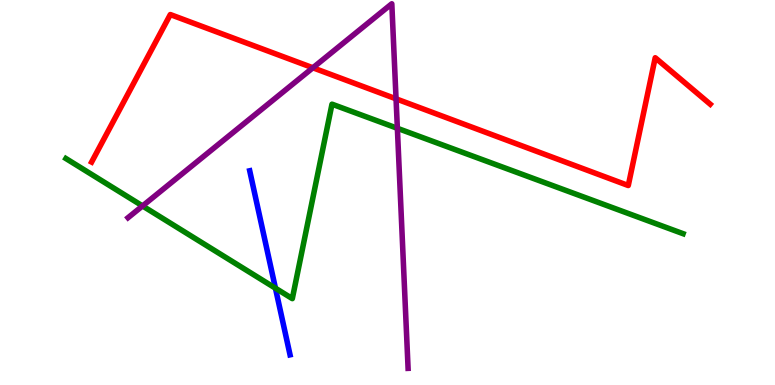[{'lines': ['blue', 'red'], 'intersections': []}, {'lines': ['green', 'red'], 'intersections': []}, {'lines': ['purple', 'red'], 'intersections': [{'x': 4.04, 'y': 8.24}, {'x': 5.11, 'y': 7.43}]}, {'lines': ['blue', 'green'], 'intersections': [{'x': 3.55, 'y': 2.51}]}, {'lines': ['blue', 'purple'], 'intersections': []}, {'lines': ['green', 'purple'], 'intersections': [{'x': 1.84, 'y': 4.65}, {'x': 5.13, 'y': 6.67}]}]